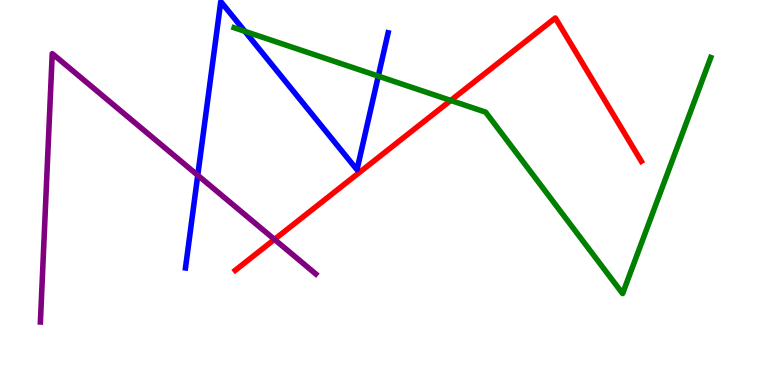[{'lines': ['blue', 'red'], 'intersections': []}, {'lines': ['green', 'red'], 'intersections': [{'x': 5.82, 'y': 7.39}]}, {'lines': ['purple', 'red'], 'intersections': [{'x': 3.54, 'y': 3.78}]}, {'lines': ['blue', 'green'], 'intersections': [{'x': 3.16, 'y': 9.19}, {'x': 4.88, 'y': 8.02}]}, {'lines': ['blue', 'purple'], 'intersections': [{'x': 2.55, 'y': 5.45}]}, {'lines': ['green', 'purple'], 'intersections': []}]